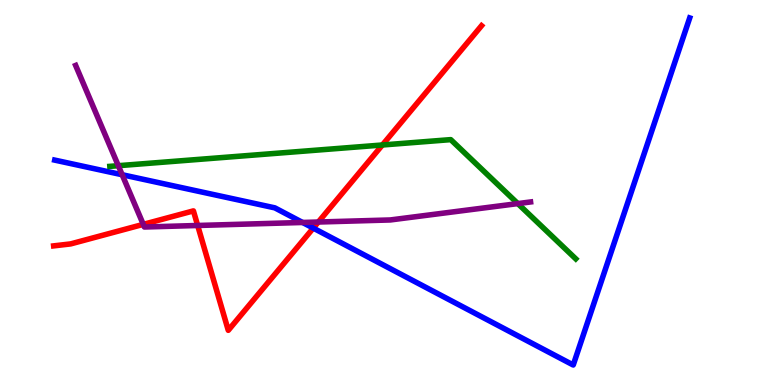[{'lines': ['blue', 'red'], 'intersections': [{'x': 4.04, 'y': 4.08}]}, {'lines': ['green', 'red'], 'intersections': [{'x': 4.93, 'y': 6.23}]}, {'lines': ['purple', 'red'], 'intersections': [{'x': 1.85, 'y': 4.17}, {'x': 2.55, 'y': 4.14}, {'x': 4.11, 'y': 4.23}]}, {'lines': ['blue', 'green'], 'intersections': []}, {'lines': ['blue', 'purple'], 'intersections': [{'x': 1.58, 'y': 5.46}, {'x': 3.9, 'y': 4.22}]}, {'lines': ['green', 'purple'], 'intersections': [{'x': 1.53, 'y': 5.7}, {'x': 6.68, 'y': 4.71}]}]